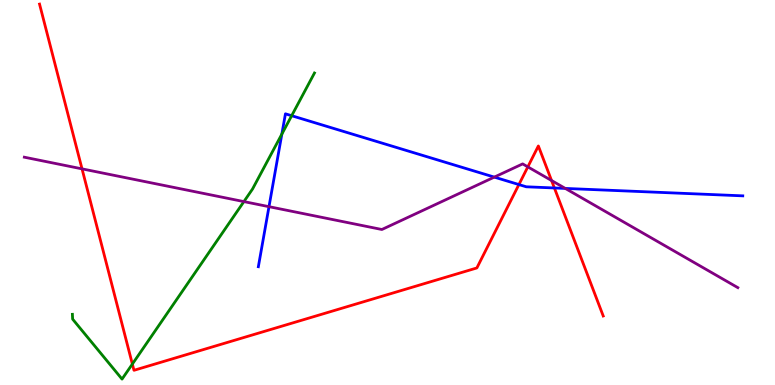[{'lines': ['blue', 'red'], 'intersections': [{'x': 6.7, 'y': 5.21}, {'x': 7.15, 'y': 5.12}]}, {'lines': ['green', 'red'], 'intersections': [{'x': 1.71, 'y': 0.544}]}, {'lines': ['purple', 'red'], 'intersections': [{'x': 1.06, 'y': 5.61}, {'x': 6.81, 'y': 5.67}, {'x': 7.12, 'y': 5.31}]}, {'lines': ['blue', 'green'], 'intersections': [{'x': 3.64, 'y': 6.52}, {'x': 3.76, 'y': 6.99}]}, {'lines': ['blue', 'purple'], 'intersections': [{'x': 3.47, 'y': 4.63}, {'x': 6.38, 'y': 5.4}, {'x': 7.29, 'y': 5.11}]}, {'lines': ['green', 'purple'], 'intersections': [{'x': 3.15, 'y': 4.76}]}]